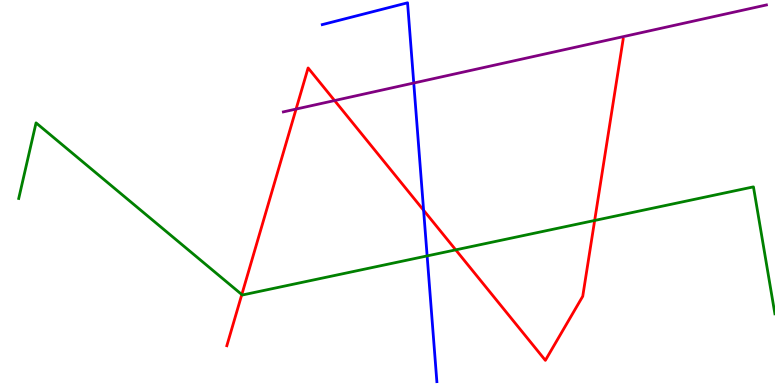[{'lines': ['blue', 'red'], 'intersections': [{'x': 5.47, 'y': 4.54}]}, {'lines': ['green', 'red'], 'intersections': [{'x': 3.12, 'y': 2.35}, {'x': 5.88, 'y': 3.51}, {'x': 7.67, 'y': 4.27}]}, {'lines': ['purple', 'red'], 'intersections': [{'x': 3.82, 'y': 7.17}, {'x': 4.32, 'y': 7.39}]}, {'lines': ['blue', 'green'], 'intersections': [{'x': 5.51, 'y': 3.35}]}, {'lines': ['blue', 'purple'], 'intersections': [{'x': 5.34, 'y': 7.84}]}, {'lines': ['green', 'purple'], 'intersections': []}]